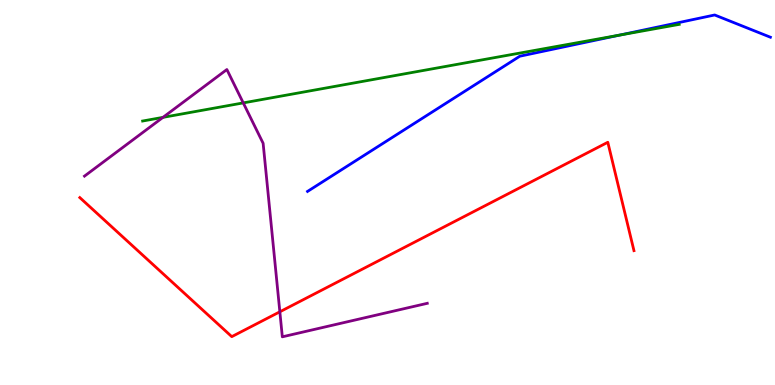[{'lines': ['blue', 'red'], 'intersections': []}, {'lines': ['green', 'red'], 'intersections': []}, {'lines': ['purple', 'red'], 'intersections': [{'x': 3.61, 'y': 1.9}]}, {'lines': ['blue', 'green'], 'intersections': [{'x': 7.99, 'y': 9.09}]}, {'lines': ['blue', 'purple'], 'intersections': []}, {'lines': ['green', 'purple'], 'intersections': [{'x': 2.1, 'y': 6.95}, {'x': 3.14, 'y': 7.33}]}]